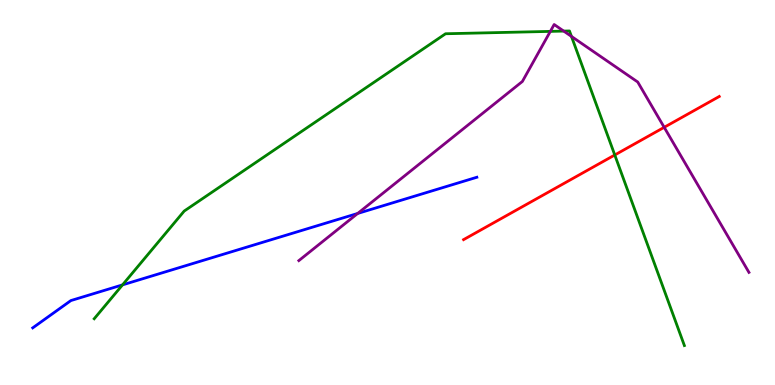[{'lines': ['blue', 'red'], 'intersections': []}, {'lines': ['green', 'red'], 'intersections': [{'x': 7.93, 'y': 5.97}]}, {'lines': ['purple', 'red'], 'intersections': [{'x': 8.57, 'y': 6.69}]}, {'lines': ['blue', 'green'], 'intersections': [{'x': 1.58, 'y': 2.6}]}, {'lines': ['blue', 'purple'], 'intersections': [{'x': 4.62, 'y': 4.46}]}, {'lines': ['green', 'purple'], 'intersections': [{'x': 7.1, 'y': 9.18}, {'x': 7.27, 'y': 9.19}, {'x': 7.37, 'y': 9.05}]}]